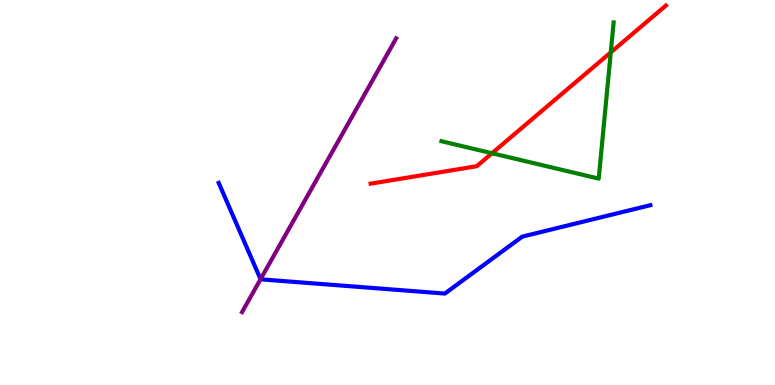[{'lines': ['blue', 'red'], 'intersections': []}, {'lines': ['green', 'red'], 'intersections': [{'x': 6.35, 'y': 6.02}, {'x': 7.88, 'y': 8.64}]}, {'lines': ['purple', 'red'], 'intersections': []}, {'lines': ['blue', 'green'], 'intersections': []}, {'lines': ['blue', 'purple'], 'intersections': [{'x': 3.36, 'y': 2.75}]}, {'lines': ['green', 'purple'], 'intersections': []}]